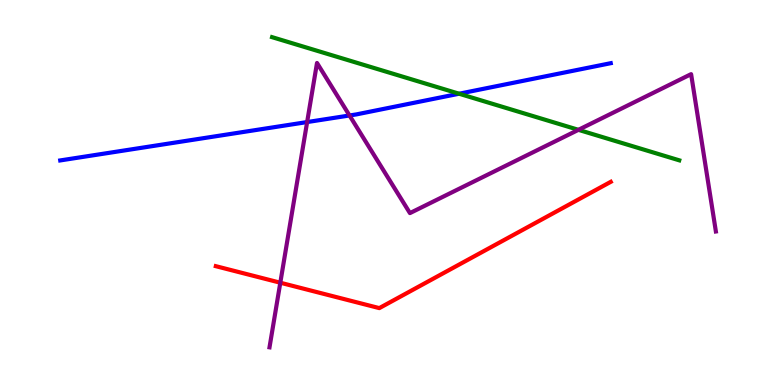[{'lines': ['blue', 'red'], 'intersections': []}, {'lines': ['green', 'red'], 'intersections': []}, {'lines': ['purple', 'red'], 'intersections': [{'x': 3.62, 'y': 2.66}]}, {'lines': ['blue', 'green'], 'intersections': [{'x': 5.92, 'y': 7.57}]}, {'lines': ['blue', 'purple'], 'intersections': [{'x': 3.96, 'y': 6.83}, {'x': 4.51, 'y': 7.0}]}, {'lines': ['green', 'purple'], 'intersections': [{'x': 7.46, 'y': 6.63}]}]